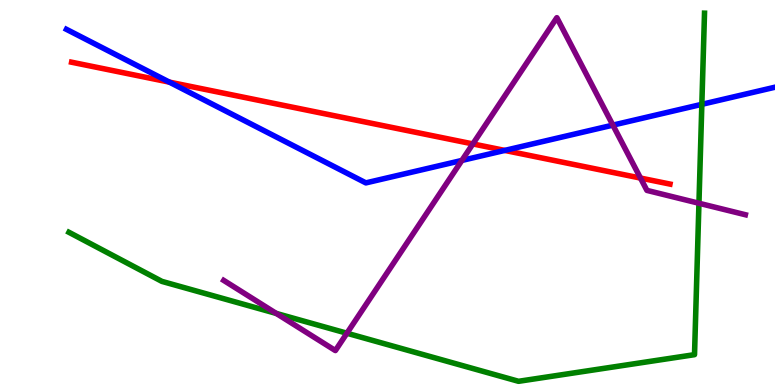[{'lines': ['blue', 'red'], 'intersections': [{'x': 2.19, 'y': 7.87}, {'x': 6.51, 'y': 6.09}]}, {'lines': ['green', 'red'], 'intersections': []}, {'lines': ['purple', 'red'], 'intersections': [{'x': 6.1, 'y': 6.26}, {'x': 8.26, 'y': 5.37}]}, {'lines': ['blue', 'green'], 'intersections': [{'x': 9.06, 'y': 7.29}]}, {'lines': ['blue', 'purple'], 'intersections': [{'x': 5.96, 'y': 5.83}, {'x': 7.91, 'y': 6.75}]}, {'lines': ['green', 'purple'], 'intersections': [{'x': 3.56, 'y': 1.86}, {'x': 4.48, 'y': 1.34}, {'x': 9.02, 'y': 4.72}]}]